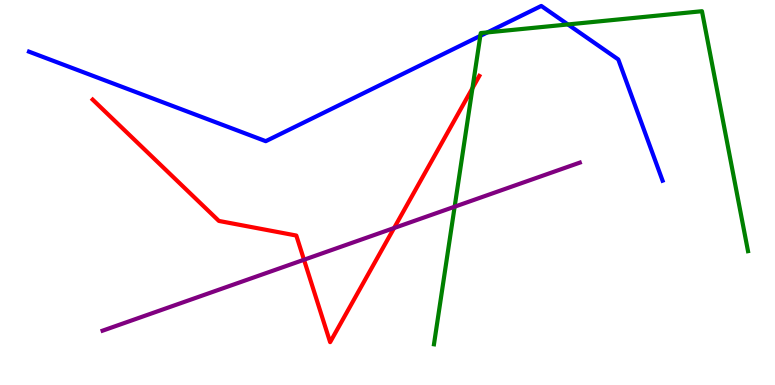[{'lines': ['blue', 'red'], 'intersections': []}, {'lines': ['green', 'red'], 'intersections': [{'x': 6.1, 'y': 7.71}]}, {'lines': ['purple', 'red'], 'intersections': [{'x': 3.92, 'y': 3.25}, {'x': 5.08, 'y': 4.08}]}, {'lines': ['blue', 'green'], 'intersections': [{'x': 6.2, 'y': 9.07}, {'x': 6.29, 'y': 9.16}, {'x': 7.33, 'y': 9.36}]}, {'lines': ['blue', 'purple'], 'intersections': []}, {'lines': ['green', 'purple'], 'intersections': [{'x': 5.87, 'y': 4.63}]}]